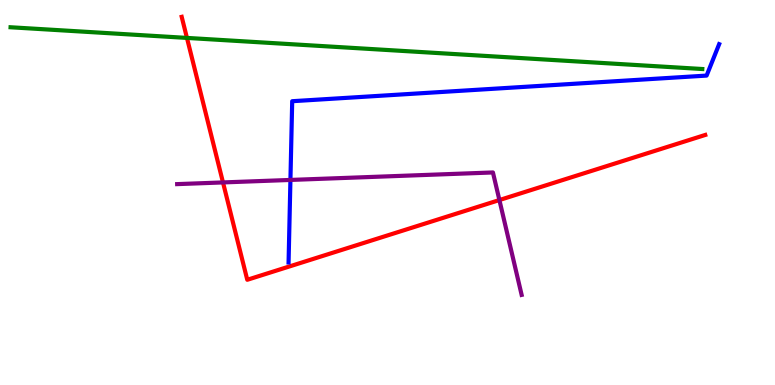[{'lines': ['blue', 'red'], 'intersections': []}, {'lines': ['green', 'red'], 'intersections': [{'x': 2.41, 'y': 9.02}]}, {'lines': ['purple', 'red'], 'intersections': [{'x': 2.88, 'y': 5.26}, {'x': 6.44, 'y': 4.8}]}, {'lines': ['blue', 'green'], 'intersections': []}, {'lines': ['blue', 'purple'], 'intersections': [{'x': 3.75, 'y': 5.33}]}, {'lines': ['green', 'purple'], 'intersections': []}]